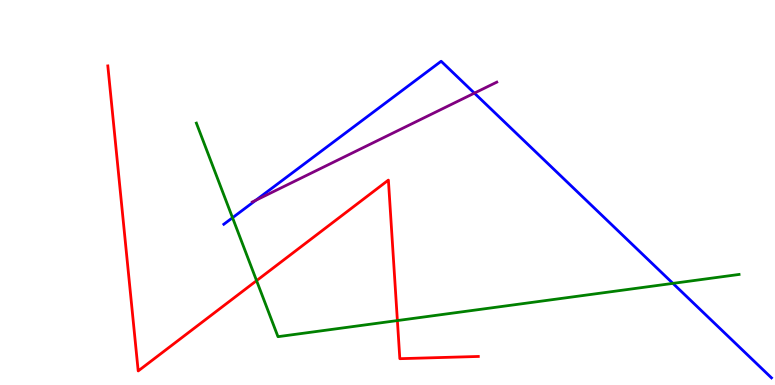[{'lines': ['blue', 'red'], 'intersections': []}, {'lines': ['green', 'red'], 'intersections': [{'x': 3.31, 'y': 2.71}, {'x': 5.13, 'y': 1.67}]}, {'lines': ['purple', 'red'], 'intersections': []}, {'lines': ['blue', 'green'], 'intersections': [{'x': 3.0, 'y': 4.34}, {'x': 8.68, 'y': 2.64}]}, {'lines': ['blue', 'purple'], 'intersections': [{'x': 3.3, 'y': 4.8}, {'x': 6.12, 'y': 7.58}]}, {'lines': ['green', 'purple'], 'intersections': []}]